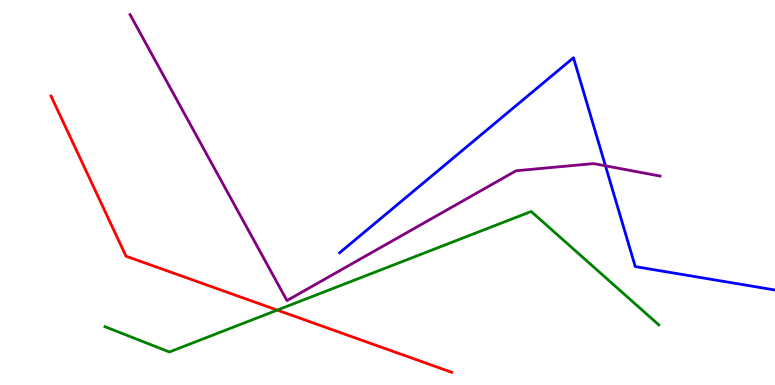[{'lines': ['blue', 'red'], 'intersections': []}, {'lines': ['green', 'red'], 'intersections': [{'x': 3.58, 'y': 1.95}]}, {'lines': ['purple', 'red'], 'intersections': []}, {'lines': ['blue', 'green'], 'intersections': []}, {'lines': ['blue', 'purple'], 'intersections': [{'x': 7.81, 'y': 5.69}]}, {'lines': ['green', 'purple'], 'intersections': []}]